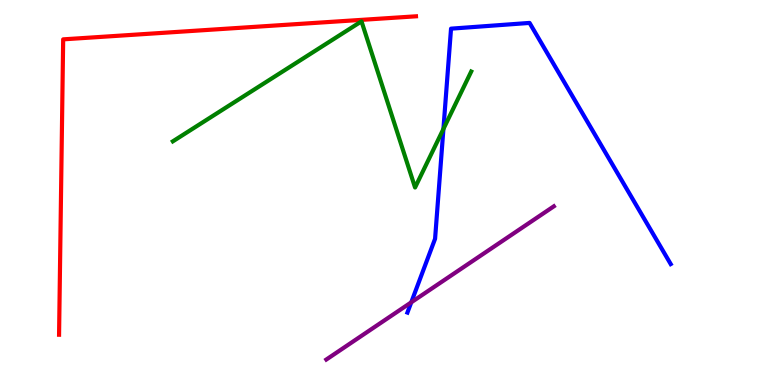[{'lines': ['blue', 'red'], 'intersections': []}, {'lines': ['green', 'red'], 'intersections': []}, {'lines': ['purple', 'red'], 'intersections': []}, {'lines': ['blue', 'green'], 'intersections': [{'x': 5.72, 'y': 6.65}]}, {'lines': ['blue', 'purple'], 'intersections': [{'x': 5.31, 'y': 2.15}]}, {'lines': ['green', 'purple'], 'intersections': []}]